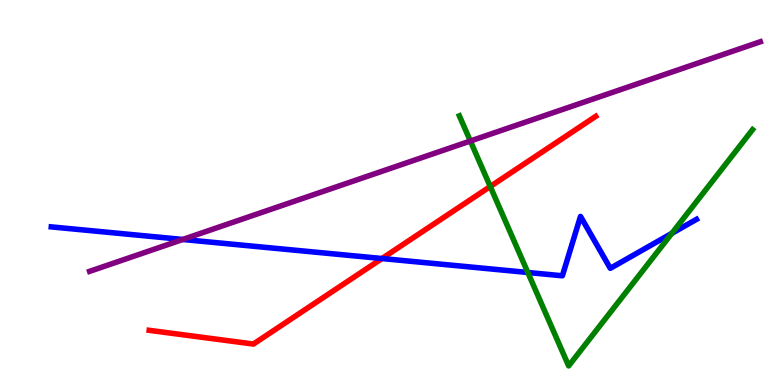[{'lines': ['blue', 'red'], 'intersections': [{'x': 4.93, 'y': 3.28}]}, {'lines': ['green', 'red'], 'intersections': [{'x': 6.33, 'y': 5.16}]}, {'lines': ['purple', 'red'], 'intersections': []}, {'lines': ['blue', 'green'], 'intersections': [{'x': 6.81, 'y': 2.92}, {'x': 8.67, 'y': 3.94}]}, {'lines': ['blue', 'purple'], 'intersections': [{'x': 2.36, 'y': 3.78}]}, {'lines': ['green', 'purple'], 'intersections': [{'x': 6.07, 'y': 6.34}]}]